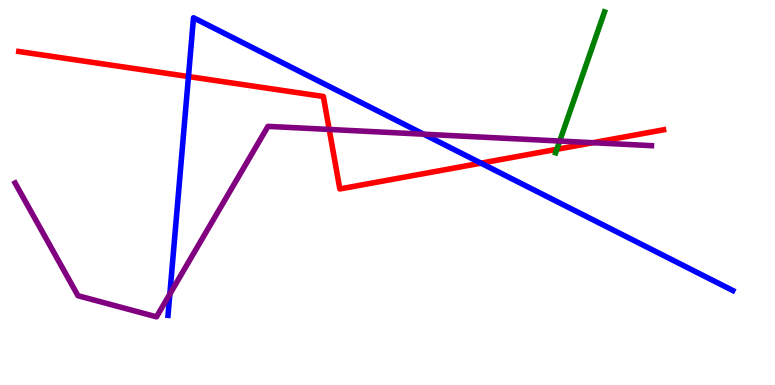[{'lines': ['blue', 'red'], 'intersections': [{'x': 2.43, 'y': 8.01}, {'x': 6.21, 'y': 5.76}]}, {'lines': ['green', 'red'], 'intersections': [{'x': 7.19, 'y': 6.12}]}, {'lines': ['purple', 'red'], 'intersections': [{'x': 4.25, 'y': 6.64}, {'x': 7.65, 'y': 6.29}]}, {'lines': ['blue', 'green'], 'intersections': []}, {'lines': ['blue', 'purple'], 'intersections': [{'x': 2.19, 'y': 2.36}, {'x': 5.47, 'y': 6.51}]}, {'lines': ['green', 'purple'], 'intersections': [{'x': 7.22, 'y': 6.34}]}]